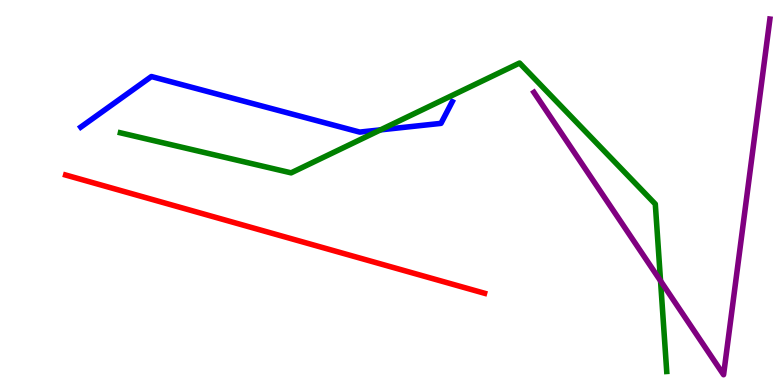[{'lines': ['blue', 'red'], 'intersections': []}, {'lines': ['green', 'red'], 'intersections': []}, {'lines': ['purple', 'red'], 'intersections': []}, {'lines': ['blue', 'green'], 'intersections': [{'x': 4.91, 'y': 6.63}]}, {'lines': ['blue', 'purple'], 'intersections': []}, {'lines': ['green', 'purple'], 'intersections': [{'x': 8.52, 'y': 2.7}]}]